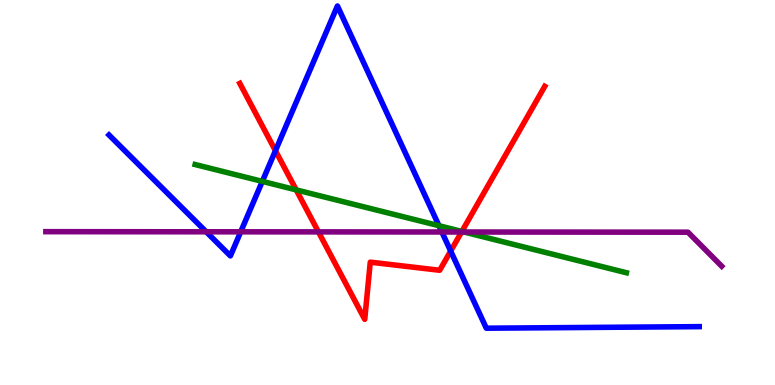[{'lines': ['blue', 'red'], 'intersections': [{'x': 3.55, 'y': 6.09}, {'x': 5.82, 'y': 3.48}]}, {'lines': ['green', 'red'], 'intersections': [{'x': 3.82, 'y': 5.07}, {'x': 5.96, 'y': 3.99}]}, {'lines': ['purple', 'red'], 'intersections': [{'x': 4.11, 'y': 3.98}, {'x': 5.96, 'y': 3.97}]}, {'lines': ['blue', 'green'], 'intersections': [{'x': 3.38, 'y': 5.29}, {'x': 5.66, 'y': 4.14}]}, {'lines': ['blue', 'purple'], 'intersections': [{'x': 2.66, 'y': 3.98}, {'x': 3.11, 'y': 3.98}, {'x': 5.7, 'y': 3.97}]}, {'lines': ['green', 'purple'], 'intersections': [{'x': 5.99, 'y': 3.97}]}]